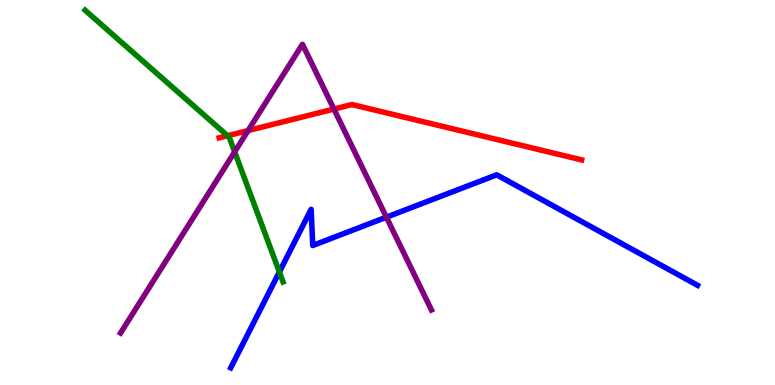[{'lines': ['blue', 'red'], 'intersections': []}, {'lines': ['green', 'red'], 'intersections': [{'x': 2.94, 'y': 6.47}]}, {'lines': ['purple', 'red'], 'intersections': [{'x': 3.2, 'y': 6.61}, {'x': 4.31, 'y': 7.17}]}, {'lines': ['blue', 'green'], 'intersections': [{'x': 3.6, 'y': 2.94}]}, {'lines': ['blue', 'purple'], 'intersections': [{'x': 4.99, 'y': 4.36}]}, {'lines': ['green', 'purple'], 'intersections': [{'x': 3.03, 'y': 6.06}]}]